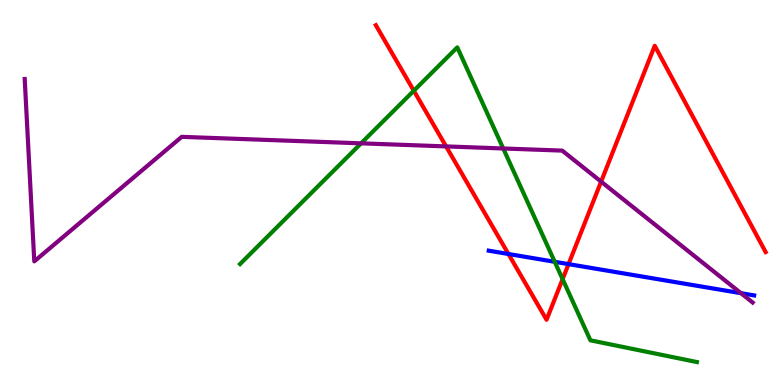[{'lines': ['blue', 'red'], 'intersections': [{'x': 6.56, 'y': 3.4}, {'x': 7.34, 'y': 3.14}]}, {'lines': ['green', 'red'], 'intersections': [{'x': 5.34, 'y': 7.64}, {'x': 7.26, 'y': 2.75}]}, {'lines': ['purple', 'red'], 'intersections': [{'x': 5.76, 'y': 6.2}, {'x': 7.76, 'y': 5.28}]}, {'lines': ['blue', 'green'], 'intersections': [{'x': 7.16, 'y': 3.2}]}, {'lines': ['blue', 'purple'], 'intersections': [{'x': 9.56, 'y': 2.38}]}, {'lines': ['green', 'purple'], 'intersections': [{'x': 4.66, 'y': 6.28}, {'x': 6.49, 'y': 6.14}]}]